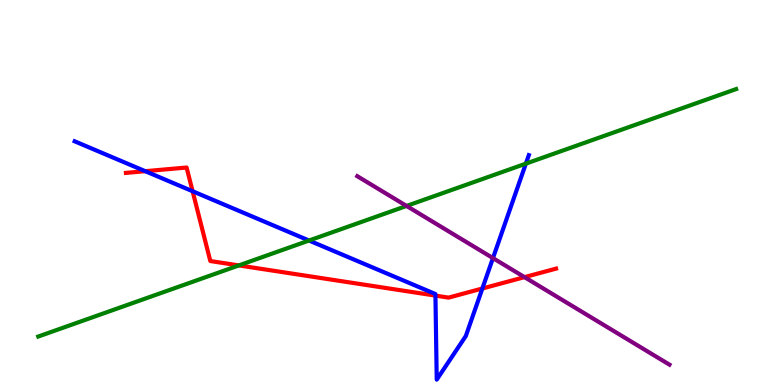[{'lines': ['blue', 'red'], 'intersections': [{'x': 1.87, 'y': 5.55}, {'x': 2.49, 'y': 5.03}, {'x': 5.62, 'y': 2.32}, {'x': 6.22, 'y': 2.51}]}, {'lines': ['green', 'red'], 'intersections': [{'x': 3.08, 'y': 3.11}]}, {'lines': ['purple', 'red'], 'intersections': [{'x': 6.77, 'y': 2.8}]}, {'lines': ['blue', 'green'], 'intersections': [{'x': 3.99, 'y': 3.75}, {'x': 6.79, 'y': 5.75}]}, {'lines': ['blue', 'purple'], 'intersections': [{'x': 6.36, 'y': 3.3}]}, {'lines': ['green', 'purple'], 'intersections': [{'x': 5.25, 'y': 4.65}]}]